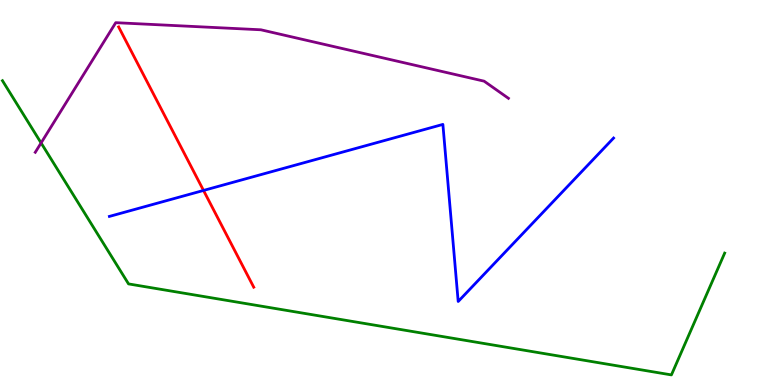[{'lines': ['blue', 'red'], 'intersections': [{'x': 2.63, 'y': 5.05}]}, {'lines': ['green', 'red'], 'intersections': []}, {'lines': ['purple', 'red'], 'intersections': []}, {'lines': ['blue', 'green'], 'intersections': []}, {'lines': ['blue', 'purple'], 'intersections': []}, {'lines': ['green', 'purple'], 'intersections': [{'x': 0.53, 'y': 6.29}]}]